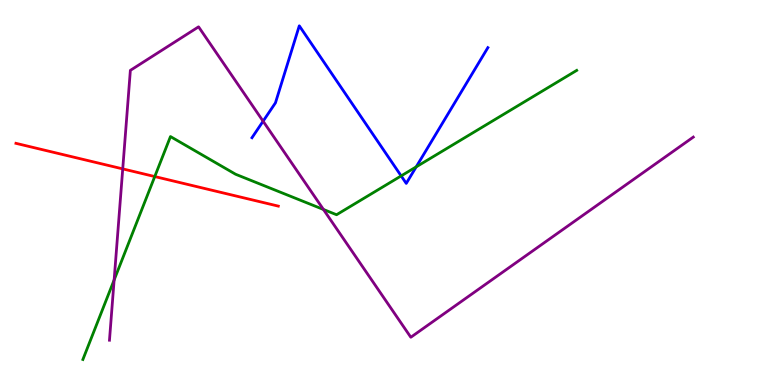[{'lines': ['blue', 'red'], 'intersections': []}, {'lines': ['green', 'red'], 'intersections': [{'x': 2.0, 'y': 5.41}]}, {'lines': ['purple', 'red'], 'intersections': [{'x': 1.58, 'y': 5.61}]}, {'lines': ['blue', 'green'], 'intersections': [{'x': 5.18, 'y': 5.43}, {'x': 5.37, 'y': 5.67}]}, {'lines': ['blue', 'purple'], 'intersections': [{'x': 3.39, 'y': 6.85}]}, {'lines': ['green', 'purple'], 'intersections': [{'x': 1.47, 'y': 2.73}, {'x': 4.17, 'y': 4.56}]}]